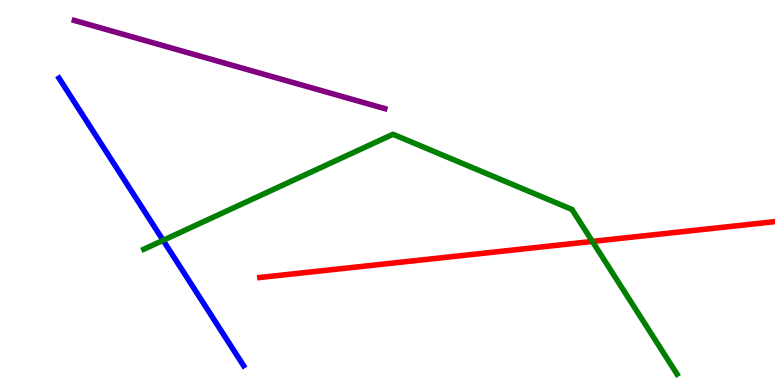[{'lines': ['blue', 'red'], 'intersections': []}, {'lines': ['green', 'red'], 'intersections': [{'x': 7.64, 'y': 3.73}]}, {'lines': ['purple', 'red'], 'intersections': []}, {'lines': ['blue', 'green'], 'intersections': [{'x': 2.1, 'y': 3.76}]}, {'lines': ['blue', 'purple'], 'intersections': []}, {'lines': ['green', 'purple'], 'intersections': []}]